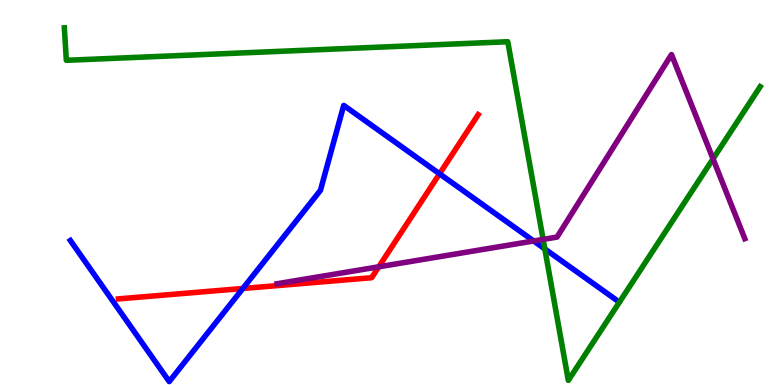[{'lines': ['blue', 'red'], 'intersections': [{'x': 3.13, 'y': 2.51}, {'x': 5.67, 'y': 5.49}]}, {'lines': ['green', 'red'], 'intersections': []}, {'lines': ['purple', 'red'], 'intersections': [{'x': 4.89, 'y': 3.07}]}, {'lines': ['blue', 'green'], 'intersections': [{'x': 7.03, 'y': 3.53}]}, {'lines': ['blue', 'purple'], 'intersections': [{'x': 6.89, 'y': 3.74}]}, {'lines': ['green', 'purple'], 'intersections': [{'x': 7.01, 'y': 3.78}, {'x': 9.2, 'y': 5.87}]}]